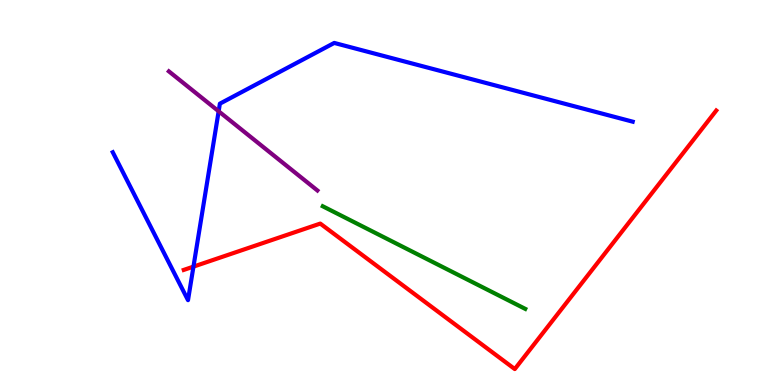[{'lines': ['blue', 'red'], 'intersections': [{'x': 2.5, 'y': 3.07}]}, {'lines': ['green', 'red'], 'intersections': []}, {'lines': ['purple', 'red'], 'intersections': []}, {'lines': ['blue', 'green'], 'intersections': []}, {'lines': ['blue', 'purple'], 'intersections': [{'x': 2.82, 'y': 7.11}]}, {'lines': ['green', 'purple'], 'intersections': []}]